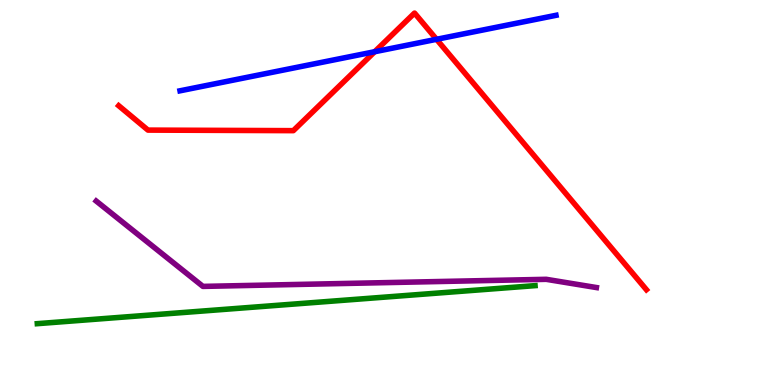[{'lines': ['blue', 'red'], 'intersections': [{'x': 4.83, 'y': 8.66}, {'x': 5.63, 'y': 8.98}]}, {'lines': ['green', 'red'], 'intersections': []}, {'lines': ['purple', 'red'], 'intersections': []}, {'lines': ['blue', 'green'], 'intersections': []}, {'lines': ['blue', 'purple'], 'intersections': []}, {'lines': ['green', 'purple'], 'intersections': []}]